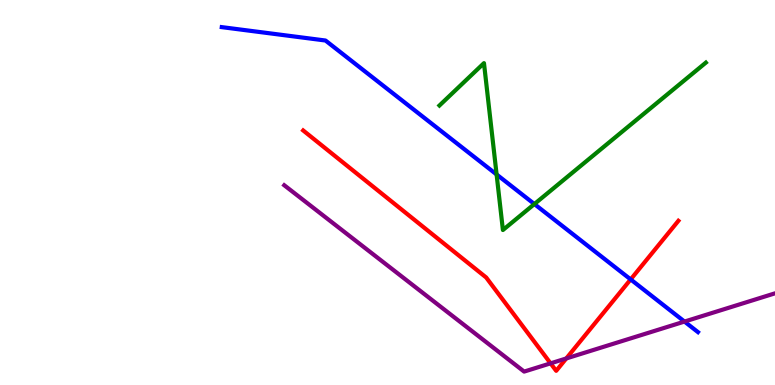[{'lines': ['blue', 'red'], 'intersections': [{'x': 8.14, 'y': 2.74}]}, {'lines': ['green', 'red'], 'intersections': []}, {'lines': ['purple', 'red'], 'intersections': [{'x': 7.1, 'y': 0.562}, {'x': 7.31, 'y': 0.69}]}, {'lines': ['blue', 'green'], 'intersections': [{'x': 6.41, 'y': 5.47}, {'x': 6.9, 'y': 4.7}]}, {'lines': ['blue', 'purple'], 'intersections': [{'x': 8.83, 'y': 1.65}]}, {'lines': ['green', 'purple'], 'intersections': []}]